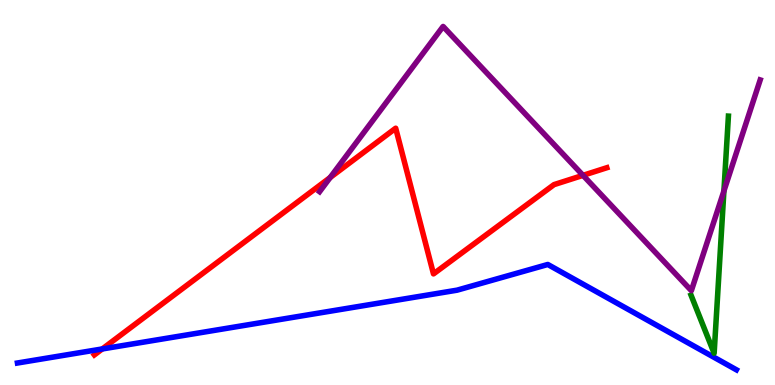[{'lines': ['blue', 'red'], 'intersections': [{'x': 1.32, 'y': 0.936}]}, {'lines': ['green', 'red'], 'intersections': []}, {'lines': ['purple', 'red'], 'intersections': [{'x': 4.26, 'y': 5.39}, {'x': 7.52, 'y': 5.45}]}, {'lines': ['blue', 'green'], 'intersections': []}, {'lines': ['blue', 'purple'], 'intersections': []}, {'lines': ['green', 'purple'], 'intersections': [{'x': 9.34, 'y': 5.04}]}]